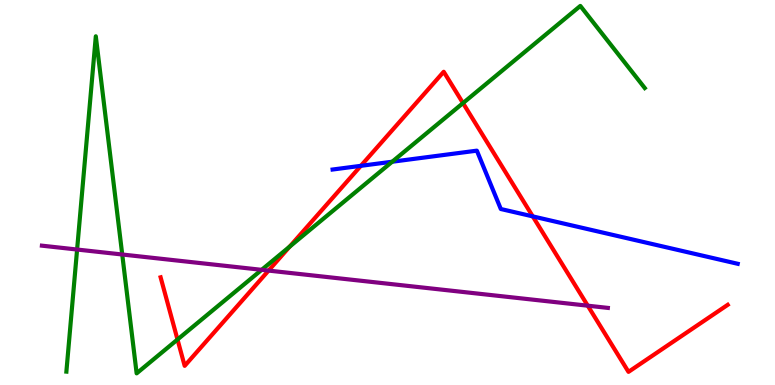[{'lines': ['blue', 'red'], 'intersections': [{'x': 4.66, 'y': 5.69}, {'x': 6.87, 'y': 4.38}]}, {'lines': ['green', 'red'], 'intersections': [{'x': 2.29, 'y': 1.18}, {'x': 3.74, 'y': 3.59}, {'x': 5.97, 'y': 7.32}]}, {'lines': ['purple', 'red'], 'intersections': [{'x': 3.47, 'y': 2.97}, {'x': 7.58, 'y': 2.06}]}, {'lines': ['blue', 'green'], 'intersections': [{'x': 5.06, 'y': 5.8}]}, {'lines': ['blue', 'purple'], 'intersections': []}, {'lines': ['green', 'purple'], 'intersections': [{'x': 0.995, 'y': 3.52}, {'x': 1.58, 'y': 3.39}, {'x': 3.38, 'y': 2.99}]}]